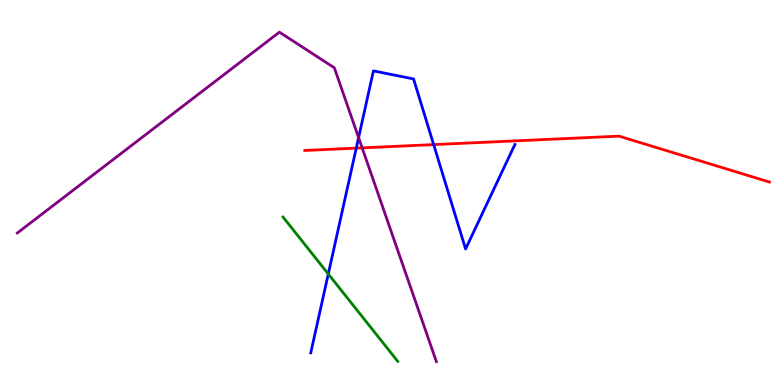[{'lines': ['blue', 'red'], 'intersections': [{'x': 4.6, 'y': 6.15}, {'x': 5.6, 'y': 6.24}]}, {'lines': ['green', 'red'], 'intersections': []}, {'lines': ['purple', 'red'], 'intersections': [{'x': 4.67, 'y': 6.16}]}, {'lines': ['blue', 'green'], 'intersections': [{'x': 4.24, 'y': 2.88}]}, {'lines': ['blue', 'purple'], 'intersections': [{'x': 4.63, 'y': 6.43}]}, {'lines': ['green', 'purple'], 'intersections': []}]